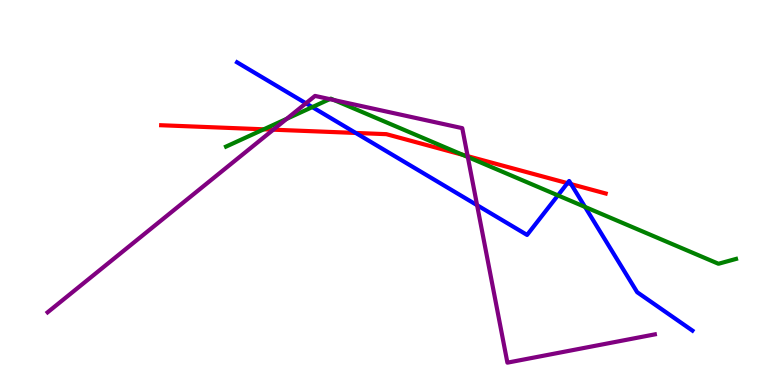[{'lines': ['blue', 'red'], 'intersections': [{'x': 4.59, 'y': 6.55}, {'x': 7.32, 'y': 5.24}, {'x': 7.37, 'y': 5.22}]}, {'lines': ['green', 'red'], 'intersections': [{'x': 3.4, 'y': 6.64}, {'x': 5.97, 'y': 5.98}]}, {'lines': ['purple', 'red'], 'intersections': [{'x': 3.53, 'y': 6.63}, {'x': 6.03, 'y': 5.94}]}, {'lines': ['blue', 'green'], 'intersections': [{'x': 4.03, 'y': 7.22}, {'x': 7.2, 'y': 4.93}, {'x': 7.55, 'y': 4.62}]}, {'lines': ['blue', 'purple'], 'intersections': [{'x': 3.95, 'y': 7.32}, {'x': 6.16, 'y': 4.67}]}, {'lines': ['green', 'purple'], 'intersections': [{'x': 3.7, 'y': 6.91}, {'x': 4.25, 'y': 7.43}, {'x': 4.31, 'y': 7.4}, {'x': 6.04, 'y': 5.92}]}]